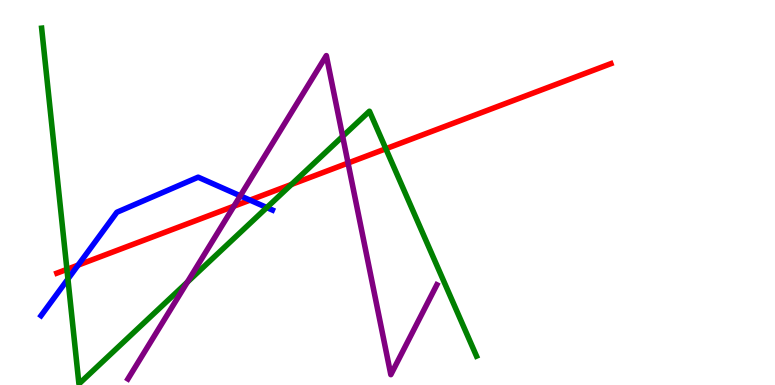[{'lines': ['blue', 'red'], 'intersections': [{'x': 1.01, 'y': 3.11}, {'x': 3.23, 'y': 4.8}]}, {'lines': ['green', 'red'], 'intersections': [{'x': 0.863, 'y': 3.0}, {'x': 3.76, 'y': 5.21}, {'x': 4.98, 'y': 6.14}]}, {'lines': ['purple', 'red'], 'intersections': [{'x': 3.02, 'y': 4.64}, {'x': 4.49, 'y': 5.76}]}, {'lines': ['blue', 'green'], 'intersections': [{'x': 0.876, 'y': 2.75}, {'x': 3.44, 'y': 4.61}]}, {'lines': ['blue', 'purple'], 'intersections': [{'x': 3.1, 'y': 4.91}]}, {'lines': ['green', 'purple'], 'intersections': [{'x': 2.42, 'y': 2.67}, {'x': 4.42, 'y': 6.46}]}]